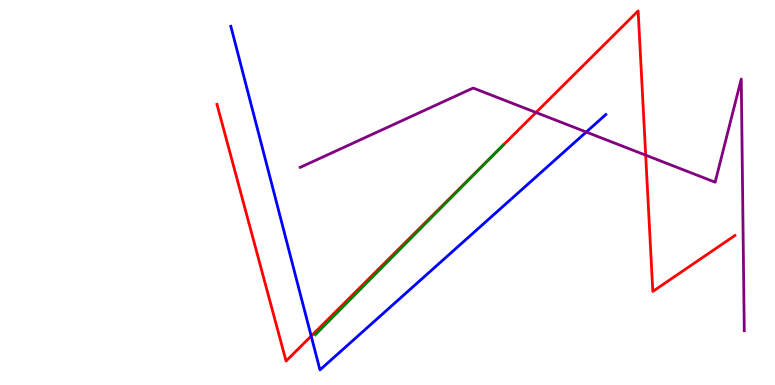[{'lines': ['blue', 'red'], 'intersections': [{'x': 4.02, 'y': 1.27}]}, {'lines': ['green', 'red'], 'intersections': [{'x': 6.4, 'y': 6.05}]}, {'lines': ['purple', 'red'], 'intersections': [{'x': 6.92, 'y': 7.08}, {'x': 8.33, 'y': 5.97}]}, {'lines': ['blue', 'green'], 'intersections': []}, {'lines': ['blue', 'purple'], 'intersections': [{'x': 7.56, 'y': 6.57}]}, {'lines': ['green', 'purple'], 'intersections': []}]